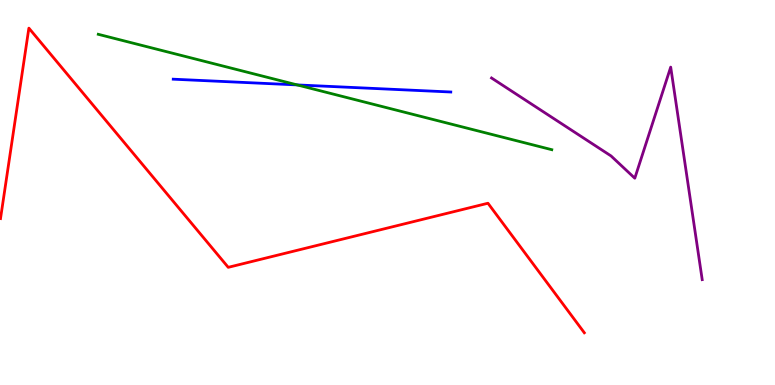[{'lines': ['blue', 'red'], 'intersections': []}, {'lines': ['green', 'red'], 'intersections': []}, {'lines': ['purple', 'red'], 'intersections': []}, {'lines': ['blue', 'green'], 'intersections': [{'x': 3.83, 'y': 7.79}]}, {'lines': ['blue', 'purple'], 'intersections': []}, {'lines': ['green', 'purple'], 'intersections': []}]